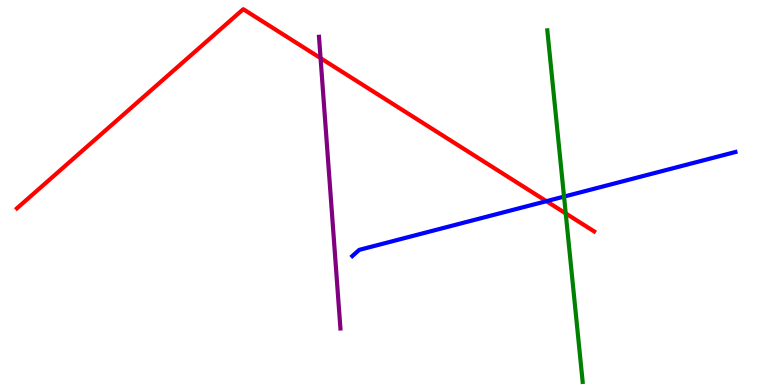[{'lines': ['blue', 'red'], 'intersections': [{'x': 7.05, 'y': 4.77}]}, {'lines': ['green', 'red'], 'intersections': [{'x': 7.3, 'y': 4.46}]}, {'lines': ['purple', 'red'], 'intersections': [{'x': 4.14, 'y': 8.49}]}, {'lines': ['blue', 'green'], 'intersections': [{'x': 7.28, 'y': 4.89}]}, {'lines': ['blue', 'purple'], 'intersections': []}, {'lines': ['green', 'purple'], 'intersections': []}]